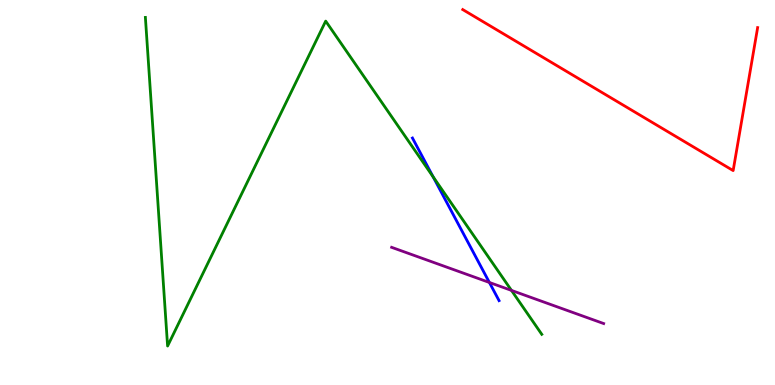[{'lines': ['blue', 'red'], 'intersections': []}, {'lines': ['green', 'red'], 'intersections': []}, {'lines': ['purple', 'red'], 'intersections': []}, {'lines': ['blue', 'green'], 'intersections': [{'x': 5.59, 'y': 5.41}]}, {'lines': ['blue', 'purple'], 'intersections': [{'x': 6.31, 'y': 2.66}]}, {'lines': ['green', 'purple'], 'intersections': [{'x': 6.6, 'y': 2.46}]}]